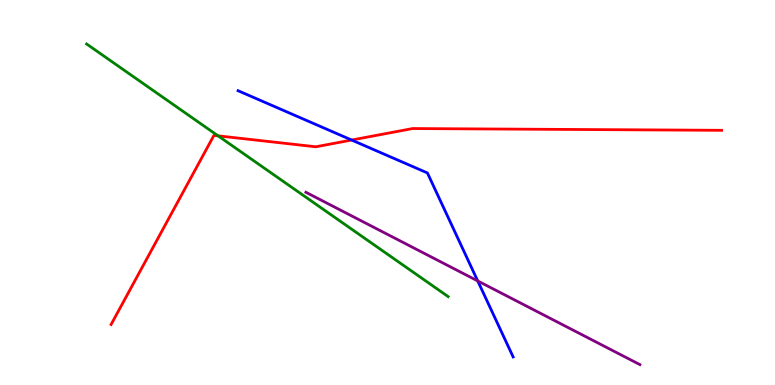[{'lines': ['blue', 'red'], 'intersections': [{'x': 4.54, 'y': 6.36}]}, {'lines': ['green', 'red'], 'intersections': [{'x': 2.81, 'y': 6.47}]}, {'lines': ['purple', 'red'], 'intersections': []}, {'lines': ['blue', 'green'], 'intersections': []}, {'lines': ['blue', 'purple'], 'intersections': [{'x': 6.16, 'y': 2.7}]}, {'lines': ['green', 'purple'], 'intersections': []}]